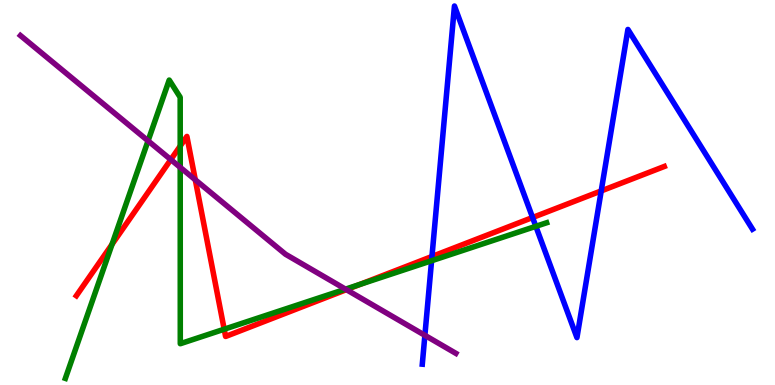[{'lines': ['blue', 'red'], 'intersections': [{'x': 5.57, 'y': 3.34}, {'x': 6.87, 'y': 4.35}, {'x': 7.76, 'y': 5.04}]}, {'lines': ['green', 'red'], 'intersections': [{'x': 1.45, 'y': 3.65}, {'x': 2.33, 'y': 6.21}, {'x': 2.89, 'y': 1.45}, {'x': 4.65, 'y': 2.61}]}, {'lines': ['purple', 'red'], 'intersections': [{'x': 2.2, 'y': 5.85}, {'x': 2.52, 'y': 5.33}, {'x': 4.47, 'y': 2.48}]}, {'lines': ['blue', 'green'], 'intersections': [{'x': 5.57, 'y': 3.23}, {'x': 6.91, 'y': 4.12}]}, {'lines': ['blue', 'purple'], 'intersections': [{'x': 5.48, 'y': 1.29}]}, {'lines': ['green', 'purple'], 'intersections': [{'x': 1.91, 'y': 6.34}, {'x': 2.33, 'y': 5.65}, {'x': 4.46, 'y': 2.49}]}]